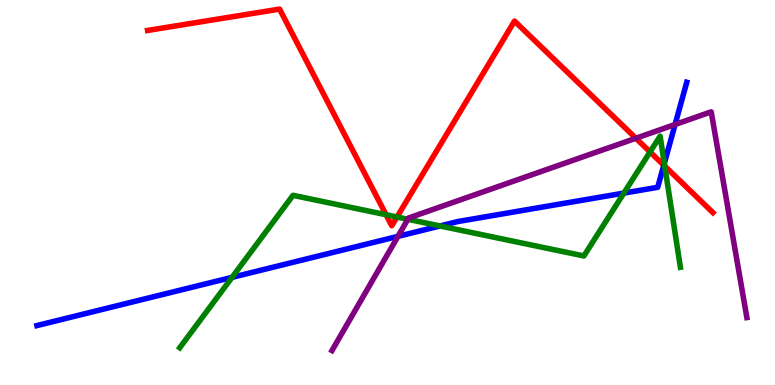[{'lines': ['blue', 'red'], 'intersections': [{'x': 8.57, 'y': 5.71}]}, {'lines': ['green', 'red'], 'intersections': [{'x': 4.98, 'y': 4.42}, {'x': 5.12, 'y': 4.36}, {'x': 8.39, 'y': 6.05}, {'x': 8.58, 'y': 5.69}]}, {'lines': ['purple', 'red'], 'intersections': [{'x': 8.2, 'y': 6.41}]}, {'lines': ['blue', 'green'], 'intersections': [{'x': 2.99, 'y': 2.8}, {'x': 5.68, 'y': 4.13}, {'x': 8.05, 'y': 4.98}, {'x': 8.57, 'y': 5.76}]}, {'lines': ['blue', 'purple'], 'intersections': [{'x': 5.13, 'y': 3.86}, {'x': 8.71, 'y': 6.77}]}, {'lines': ['green', 'purple'], 'intersections': [{'x': 5.26, 'y': 4.3}]}]